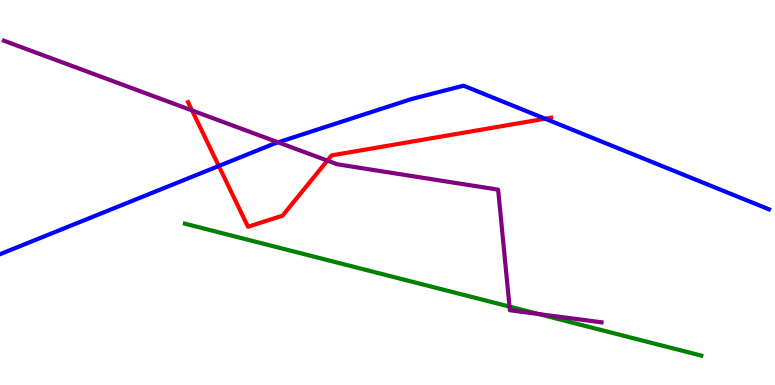[{'lines': ['blue', 'red'], 'intersections': [{'x': 2.82, 'y': 5.69}, {'x': 7.03, 'y': 6.92}]}, {'lines': ['green', 'red'], 'intersections': []}, {'lines': ['purple', 'red'], 'intersections': [{'x': 2.48, 'y': 7.13}, {'x': 4.22, 'y': 5.83}]}, {'lines': ['blue', 'green'], 'intersections': []}, {'lines': ['blue', 'purple'], 'intersections': [{'x': 3.59, 'y': 6.3}]}, {'lines': ['green', 'purple'], 'intersections': [{'x': 6.57, 'y': 2.04}, {'x': 6.95, 'y': 1.84}]}]